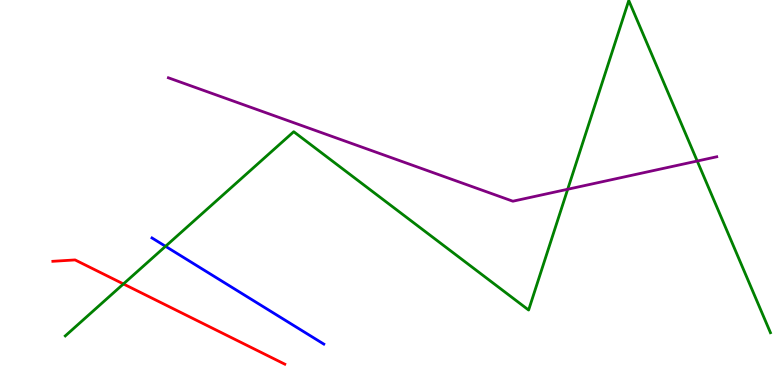[{'lines': ['blue', 'red'], 'intersections': []}, {'lines': ['green', 'red'], 'intersections': [{'x': 1.59, 'y': 2.62}]}, {'lines': ['purple', 'red'], 'intersections': []}, {'lines': ['blue', 'green'], 'intersections': [{'x': 2.14, 'y': 3.6}]}, {'lines': ['blue', 'purple'], 'intersections': []}, {'lines': ['green', 'purple'], 'intersections': [{'x': 7.33, 'y': 5.08}, {'x': 9.0, 'y': 5.82}]}]